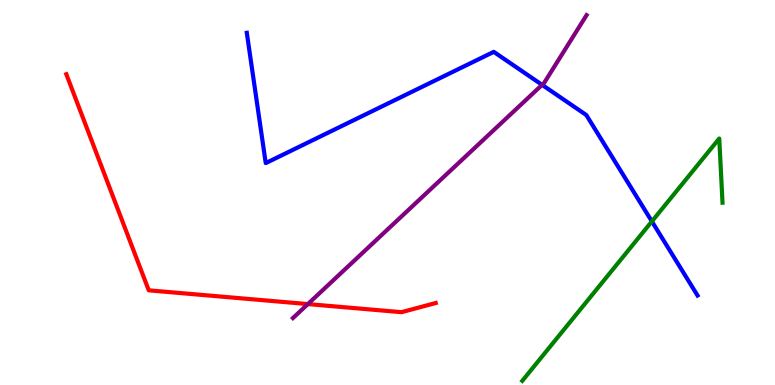[{'lines': ['blue', 'red'], 'intersections': []}, {'lines': ['green', 'red'], 'intersections': []}, {'lines': ['purple', 'red'], 'intersections': [{'x': 3.97, 'y': 2.1}]}, {'lines': ['blue', 'green'], 'intersections': [{'x': 8.41, 'y': 4.25}]}, {'lines': ['blue', 'purple'], 'intersections': [{'x': 6.99, 'y': 7.8}]}, {'lines': ['green', 'purple'], 'intersections': []}]